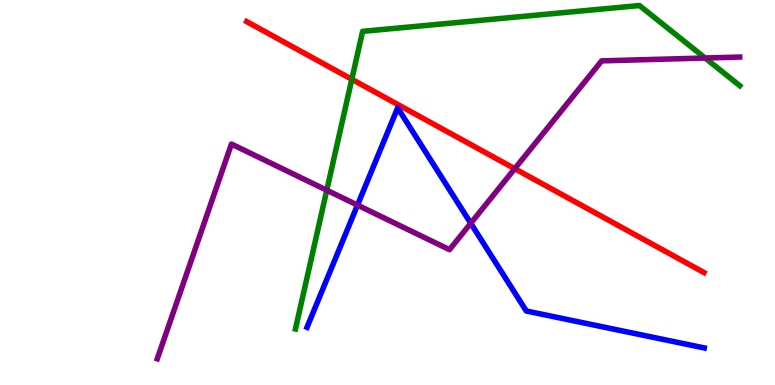[{'lines': ['blue', 'red'], 'intersections': []}, {'lines': ['green', 'red'], 'intersections': [{'x': 4.54, 'y': 7.94}]}, {'lines': ['purple', 'red'], 'intersections': [{'x': 6.64, 'y': 5.62}]}, {'lines': ['blue', 'green'], 'intersections': []}, {'lines': ['blue', 'purple'], 'intersections': [{'x': 4.61, 'y': 4.67}, {'x': 6.07, 'y': 4.2}]}, {'lines': ['green', 'purple'], 'intersections': [{'x': 4.22, 'y': 5.06}, {'x': 9.1, 'y': 8.49}]}]